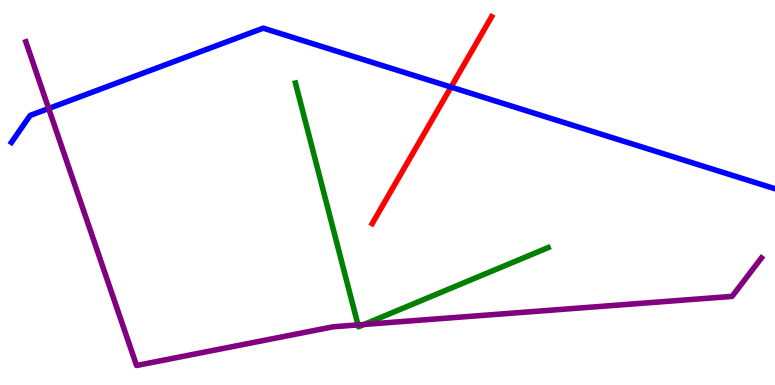[{'lines': ['blue', 'red'], 'intersections': [{'x': 5.82, 'y': 7.74}]}, {'lines': ['green', 'red'], 'intersections': []}, {'lines': ['purple', 'red'], 'intersections': []}, {'lines': ['blue', 'green'], 'intersections': []}, {'lines': ['blue', 'purple'], 'intersections': [{'x': 0.628, 'y': 7.18}]}, {'lines': ['green', 'purple'], 'intersections': [{'x': 4.62, 'y': 1.56}, {'x': 4.7, 'y': 1.57}]}]